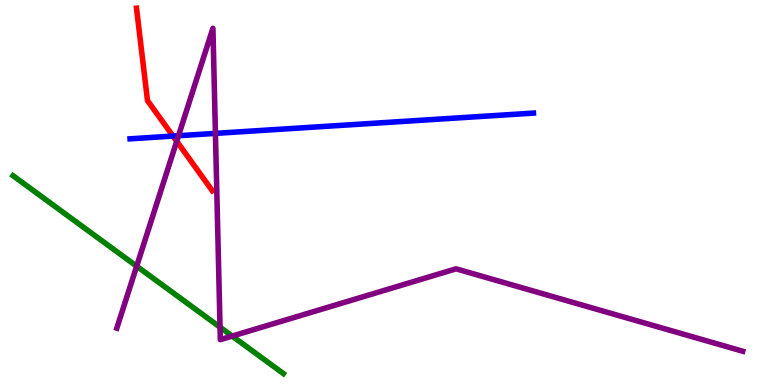[{'lines': ['blue', 'red'], 'intersections': [{'x': 2.23, 'y': 6.47}]}, {'lines': ['green', 'red'], 'intersections': []}, {'lines': ['purple', 'red'], 'intersections': [{'x': 2.28, 'y': 6.33}]}, {'lines': ['blue', 'green'], 'intersections': []}, {'lines': ['blue', 'purple'], 'intersections': [{'x': 2.3, 'y': 6.47}, {'x': 2.78, 'y': 6.54}]}, {'lines': ['green', 'purple'], 'intersections': [{'x': 1.76, 'y': 3.09}, {'x': 2.84, 'y': 1.5}, {'x': 3.0, 'y': 1.27}]}]